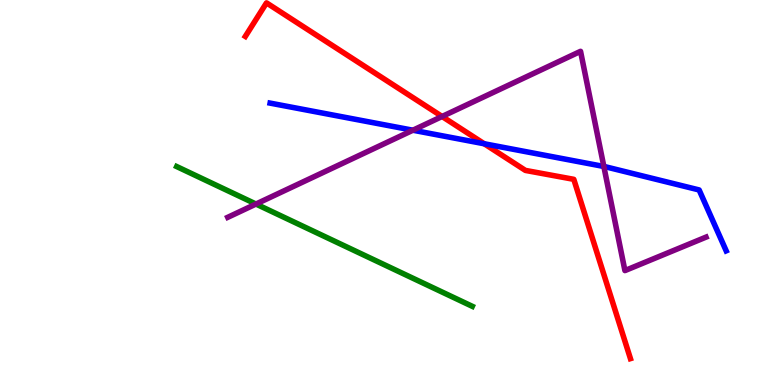[{'lines': ['blue', 'red'], 'intersections': [{'x': 6.25, 'y': 6.27}]}, {'lines': ['green', 'red'], 'intersections': []}, {'lines': ['purple', 'red'], 'intersections': [{'x': 5.7, 'y': 6.97}]}, {'lines': ['blue', 'green'], 'intersections': []}, {'lines': ['blue', 'purple'], 'intersections': [{'x': 5.33, 'y': 6.62}, {'x': 7.79, 'y': 5.68}]}, {'lines': ['green', 'purple'], 'intersections': [{'x': 3.3, 'y': 4.7}]}]